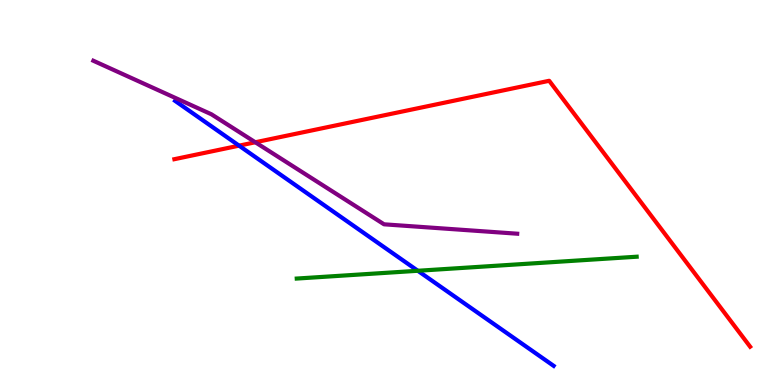[{'lines': ['blue', 'red'], 'intersections': [{'x': 3.08, 'y': 6.22}]}, {'lines': ['green', 'red'], 'intersections': []}, {'lines': ['purple', 'red'], 'intersections': [{'x': 3.29, 'y': 6.3}]}, {'lines': ['blue', 'green'], 'intersections': [{'x': 5.39, 'y': 2.97}]}, {'lines': ['blue', 'purple'], 'intersections': []}, {'lines': ['green', 'purple'], 'intersections': []}]